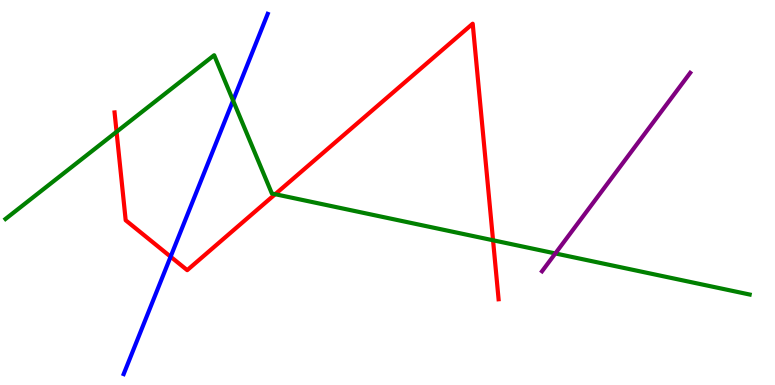[{'lines': ['blue', 'red'], 'intersections': [{'x': 2.2, 'y': 3.33}]}, {'lines': ['green', 'red'], 'intersections': [{'x': 1.5, 'y': 6.58}, {'x': 3.55, 'y': 4.96}, {'x': 6.36, 'y': 3.76}]}, {'lines': ['purple', 'red'], 'intersections': []}, {'lines': ['blue', 'green'], 'intersections': [{'x': 3.01, 'y': 7.39}]}, {'lines': ['blue', 'purple'], 'intersections': []}, {'lines': ['green', 'purple'], 'intersections': [{'x': 7.17, 'y': 3.42}]}]